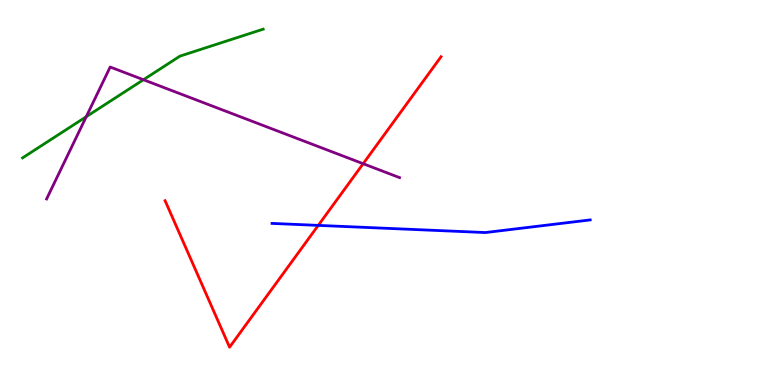[{'lines': ['blue', 'red'], 'intersections': [{'x': 4.11, 'y': 4.15}]}, {'lines': ['green', 'red'], 'intersections': []}, {'lines': ['purple', 'red'], 'intersections': [{'x': 4.69, 'y': 5.75}]}, {'lines': ['blue', 'green'], 'intersections': []}, {'lines': ['blue', 'purple'], 'intersections': []}, {'lines': ['green', 'purple'], 'intersections': [{'x': 1.11, 'y': 6.97}, {'x': 1.85, 'y': 7.93}]}]